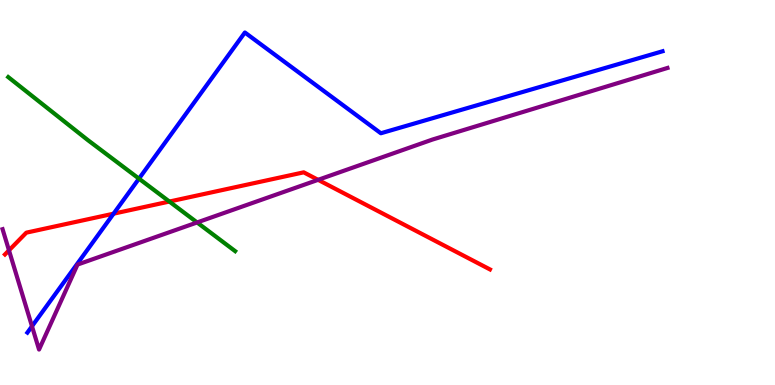[{'lines': ['blue', 'red'], 'intersections': [{'x': 1.47, 'y': 4.45}]}, {'lines': ['green', 'red'], 'intersections': [{'x': 2.19, 'y': 4.76}]}, {'lines': ['purple', 'red'], 'intersections': [{'x': 0.116, 'y': 3.5}, {'x': 4.1, 'y': 5.33}]}, {'lines': ['blue', 'green'], 'intersections': [{'x': 1.79, 'y': 5.36}]}, {'lines': ['blue', 'purple'], 'intersections': [{'x': 0.413, 'y': 1.53}]}, {'lines': ['green', 'purple'], 'intersections': [{'x': 2.54, 'y': 4.22}]}]